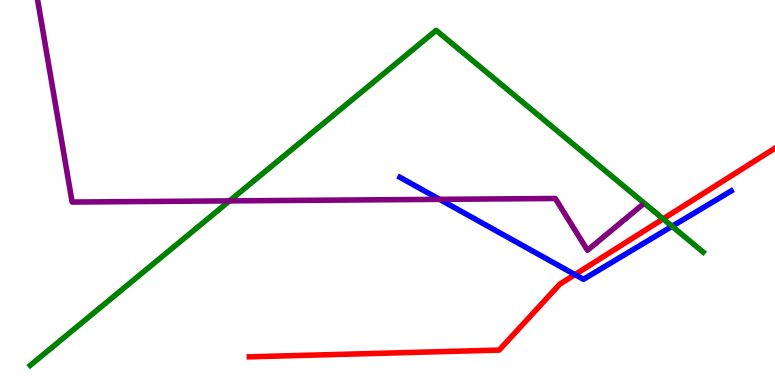[{'lines': ['blue', 'red'], 'intersections': [{'x': 7.42, 'y': 2.87}]}, {'lines': ['green', 'red'], 'intersections': [{'x': 8.56, 'y': 4.31}]}, {'lines': ['purple', 'red'], 'intersections': []}, {'lines': ['blue', 'green'], 'intersections': [{'x': 8.67, 'y': 4.12}]}, {'lines': ['blue', 'purple'], 'intersections': [{'x': 5.67, 'y': 4.82}]}, {'lines': ['green', 'purple'], 'intersections': [{'x': 2.96, 'y': 4.78}]}]